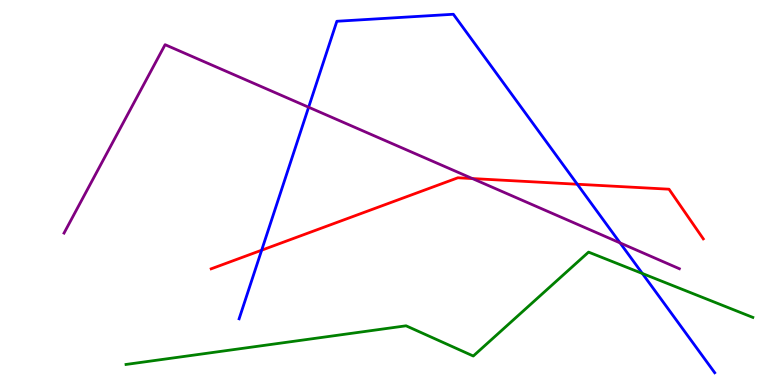[{'lines': ['blue', 'red'], 'intersections': [{'x': 3.38, 'y': 3.5}, {'x': 7.45, 'y': 5.21}]}, {'lines': ['green', 'red'], 'intersections': []}, {'lines': ['purple', 'red'], 'intersections': [{'x': 6.1, 'y': 5.36}]}, {'lines': ['blue', 'green'], 'intersections': [{'x': 8.29, 'y': 2.9}]}, {'lines': ['blue', 'purple'], 'intersections': [{'x': 3.98, 'y': 7.22}, {'x': 8.0, 'y': 3.69}]}, {'lines': ['green', 'purple'], 'intersections': []}]